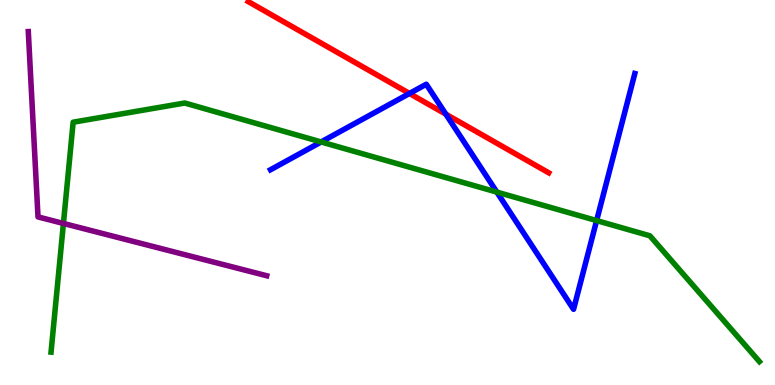[{'lines': ['blue', 'red'], 'intersections': [{'x': 5.28, 'y': 7.57}, {'x': 5.75, 'y': 7.03}]}, {'lines': ['green', 'red'], 'intersections': []}, {'lines': ['purple', 'red'], 'intersections': []}, {'lines': ['blue', 'green'], 'intersections': [{'x': 4.14, 'y': 6.31}, {'x': 6.41, 'y': 5.01}, {'x': 7.7, 'y': 4.27}]}, {'lines': ['blue', 'purple'], 'intersections': []}, {'lines': ['green', 'purple'], 'intersections': [{'x': 0.818, 'y': 4.2}]}]